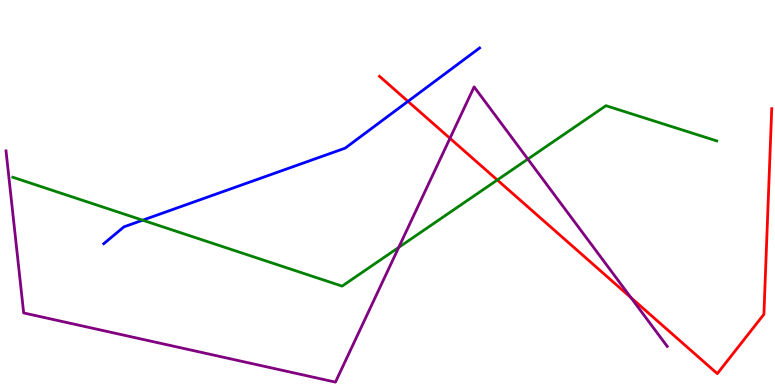[{'lines': ['blue', 'red'], 'intersections': [{'x': 5.26, 'y': 7.37}]}, {'lines': ['green', 'red'], 'intersections': [{'x': 6.42, 'y': 5.33}]}, {'lines': ['purple', 'red'], 'intersections': [{'x': 5.81, 'y': 6.41}, {'x': 8.14, 'y': 2.27}]}, {'lines': ['blue', 'green'], 'intersections': [{'x': 1.84, 'y': 4.28}]}, {'lines': ['blue', 'purple'], 'intersections': []}, {'lines': ['green', 'purple'], 'intersections': [{'x': 5.14, 'y': 3.57}, {'x': 6.81, 'y': 5.87}]}]